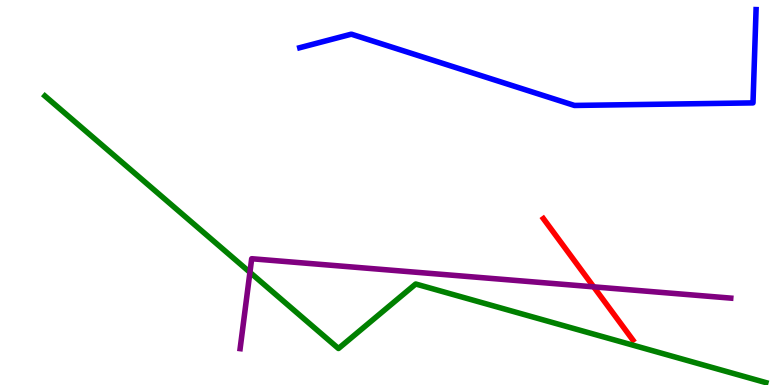[{'lines': ['blue', 'red'], 'intersections': []}, {'lines': ['green', 'red'], 'intersections': []}, {'lines': ['purple', 'red'], 'intersections': [{'x': 7.66, 'y': 2.55}]}, {'lines': ['blue', 'green'], 'intersections': []}, {'lines': ['blue', 'purple'], 'intersections': []}, {'lines': ['green', 'purple'], 'intersections': [{'x': 3.22, 'y': 2.93}]}]